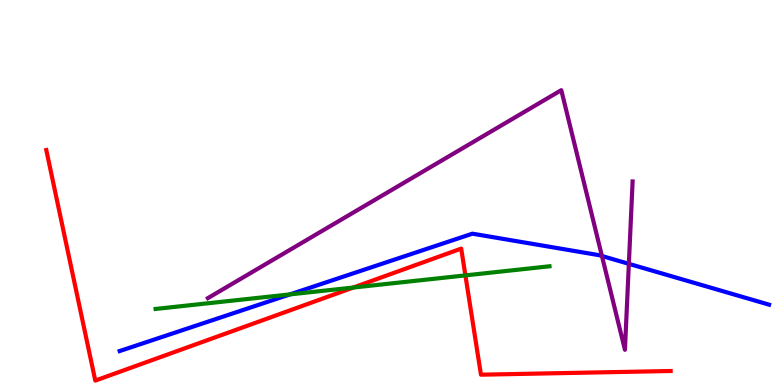[{'lines': ['blue', 'red'], 'intersections': []}, {'lines': ['green', 'red'], 'intersections': [{'x': 4.56, 'y': 2.53}, {'x': 6.01, 'y': 2.85}]}, {'lines': ['purple', 'red'], 'intersections': []}, {'lines': ['blue', 'green'], 'intersections': [{'x': 3.74, 'y': 2.35}]}, {'lines': ['blue', 'purple'], 'intersections': [{'x': 7.77, 'y': 3.35}, {'x': 8.11, 'y': 3.15}]}, {'lines': ['green', 'purple'], 'intersections': []}]